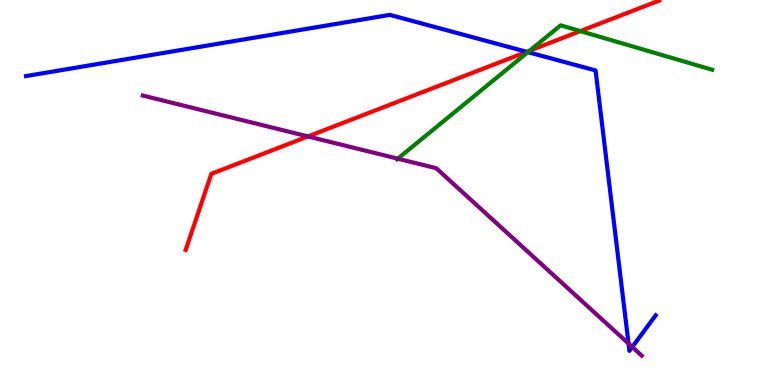[{'lines': ['blue', 'red'], 'intersections': [{'x': 6.8, 'y': 8.65}]}, {'lines': ['green', 'red'], 'intersections': [{'x': 6.83, 'y': 8.68}, {'x': 7.49, 'y': 9.19}]}, {'lines': ['purple', 'red'], 'intersections': [{'x': 3.97, 'y': 6.46}]}, {'lines': ['blue', 'green'], 'intersections': [{'x': 6.81, 'y': 8.65}]}, {'lines': ['blue', 'purple'], 'intersections': [{'x': 8.11, 'y': 1.08}, {'x': 8.16, 'y': 0.987}]}, {'lines': ['green', 'purple'], 'intersections': [{'x': 5.13, 'y': 5.88}]}]